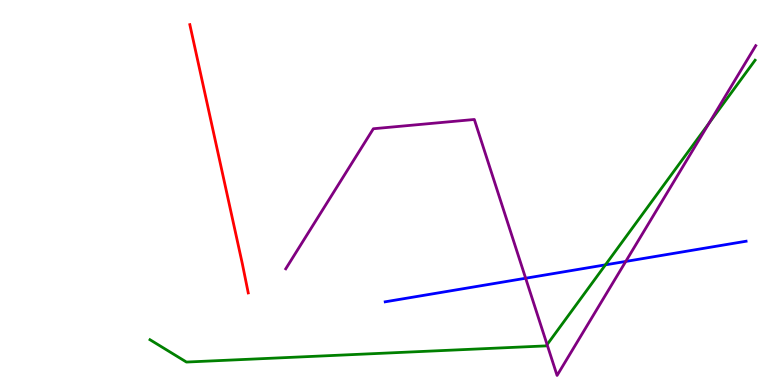[{'lines': ['blue', 'red'], 'intersections': []}, {'lines': ['green', 'red'], 'intersections': []}, {'lines': ['purple', 'red'], 'intersections': []}, {'lines': ['blue', 'green'], 'intersections': [{'x': 7.81, 'y': 3.12}]}, {'lines': ['blue', 'purple'], 'intersections': [{'x': 6.78, 'y': 2.77}, {'x': 8.07, 'y': 3.21}]}, {'lines': ['green', 'purple'], 'intersections': [{'x': 7.06, 'y': 1.05}, {'x': 9.15, 'y': 6.8}]}]